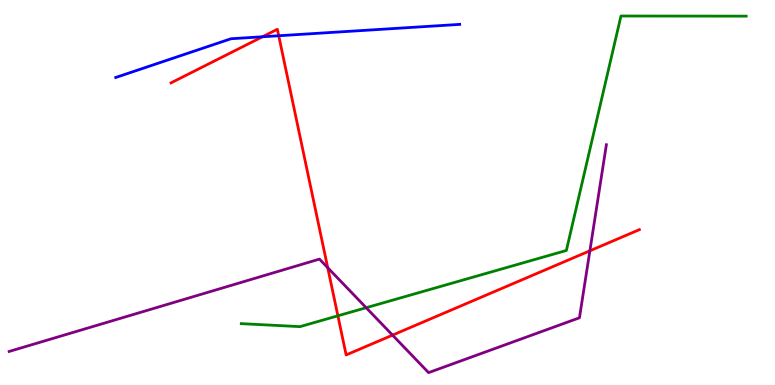[{'lines': ['blue', 'red'], 'intersections': [{'x': 3.39, 'y': 9.04}, {'x': 3.6, 'y': 9.07}]}, {'lines': ['green', 'red'], 'intersections': [{'x': 4.36, 'y': 1.8}]}, {'lines': ['purple', 'red'], 'intersections': [{'x': 4.23, 'y': 3.05}, {'x': 5.06, 'y': 1.3}, {'x': 7.61, 'y': 3.49}]}, {'lines': ['blue', 'green'], 'intersections': []}, {'lines': ['blue', 'purple'], 'intersections': []}, {'lines': ['green', 'purple'], 'intersections': [{'x': 4.72, 'y': 2.01}]}]